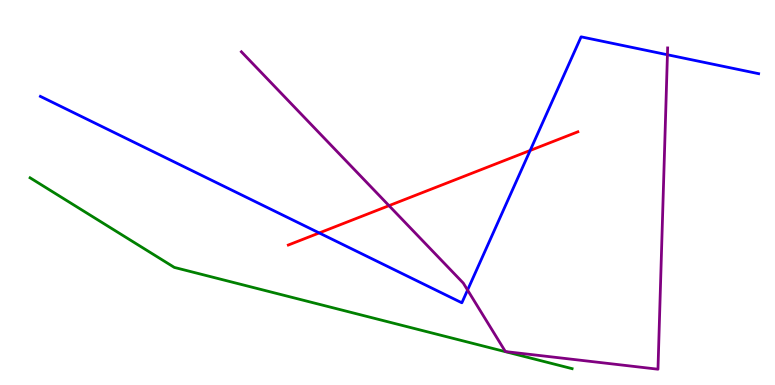[{'lines': ['blue', 'red'], 'intersections': [{'x': 4.12, 'y': 3.95}, {'x': 6.84, 'y': 6.09}]}, {'lines': ['green', 'red'], 'intersections': []}, {'lines': ['purple', 'red'], 'intersections': [{'x': 5.02, 'y': 4.66}]}, {'lines': ['blue', 'green'], 'intersections': []}, {'lines': ['blue', 'purple'], 'intersections': [{'x': 6.03, 'y': 2.47}, {'x': 8.61, 'y': 8.58}]}, {'lines': ['green', 'purple'], 'intersections': []}]